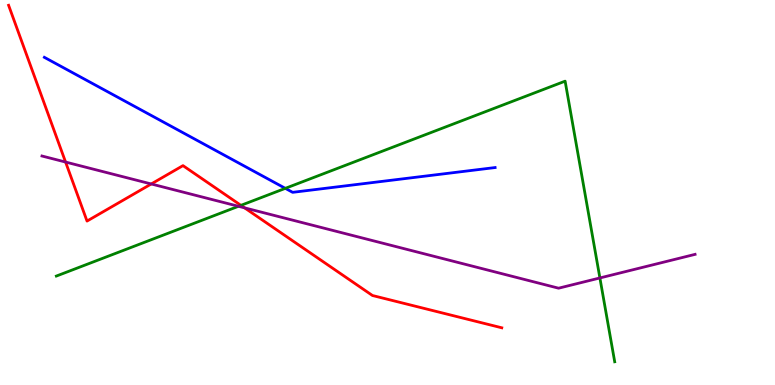[{'lines': ['blue', 'red'], 'intersections': []}, {'lines': ['green', 'red'], 'intersections': [{'x': 3.11, 'y': 4.67}]}, {'lines': ['purple', 'red'], 'intersections': [{'x': 0.846, 'y': 5.79}, {'x': 1.95, 'y': 5.22}, {'x': 3.16, 'y': 4.6}]}, {'lines': ['blue', 'green'], 'intersections': [{'x': 3.68, 'y': 5.11}]}, {'lines': ['blue', 'purple'], 'intersections': []}, {'lines': ['green', 'purple'], 'intersections': [{'x': 3.08, 'y': 4.64}, {'x': 7.74, 'y': 2.78}]}]